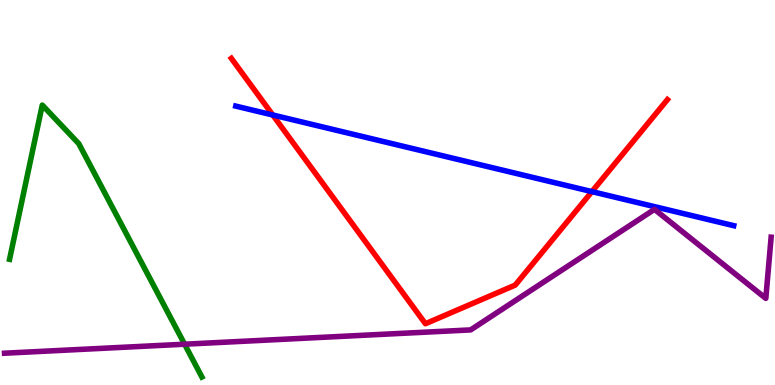[{'lines': ['blue', 'red'], 'intersections': [{'x': 3.52, 'y': 7.01}, {'x': 7.64, 'y': 5.02}]}, {'lines': ['green', 'red'], 'intersections': []}, {'lines': ['purple', 'red'], 'intersections': []}, {'lines': ['blue', 'green'], 'intersections': []}, {'lines': ['blue', 'purple'], 'intersections': []}, {'lines': ['green', 'purple'], 'intersections': [{'x': 2.38, 'y': 1.06}]}]